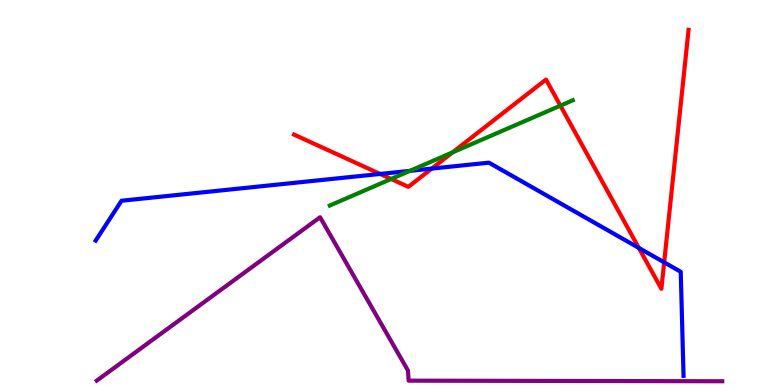[{'lines': ['blue', 'red'], 'intersections': [{'x': 4.9, 'y': 5.48}, {'x': 5.57, 'y': 5.62}, {'x': 8.24, 'y': 3.56}, {'x': 8.57, 'y': 3.19}]}, {'lines': ['green', 'red'], 'intersections': [{'x': 5.05, 'y': 5.35}, {'x': 5.84, 'y': 6.04}, {'x': 7.23, 'y': 7.26}]}, {'lines': ['purple', 'red'], 'intersections': []}, {'lines': ['blue', 'green'], 'intersections': [{'x': 5.29, 'y': 5.56}]}, {'lines': ['blue', 'purple'], 'intersections': []}, {'lines': ['green', 'purple'], 'intersections': []}]